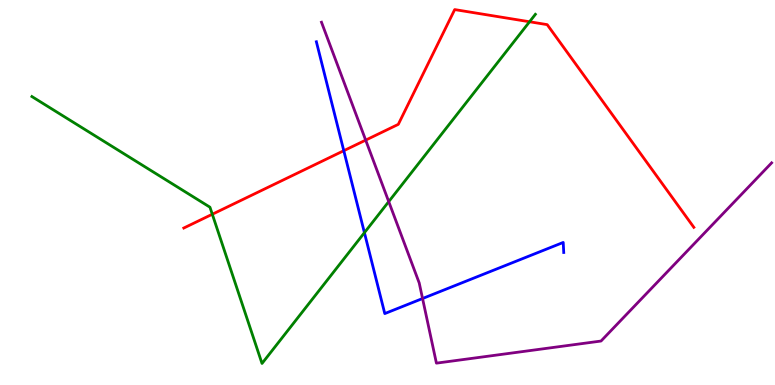[{'lines': ['blue', 'red'], 'intersections': [{'x': 4.44, 'y': 6.09}]}, {'lines': ['green', 'red'], 'intersections': [{'x': 2.74, 'y': 4.44}, {'x': 6.83, 'y': 9.43}]}, {'lines': ['purple', 'red'], 'intersections': [{'x': 4.72, 'y': 6.36}]}, {'lines': ['blue', 'green'], 'intersections': [{'x': 4.7, 'y': 3.96}]}, {'lines': ['blue', 'purple'], 'intersections': [{'x': 5.45, 'y': 2.25}]}, {'lines': ['green', 'purple'], 'intersections': [{'x': 5.02, 'y': 4.76}]}]